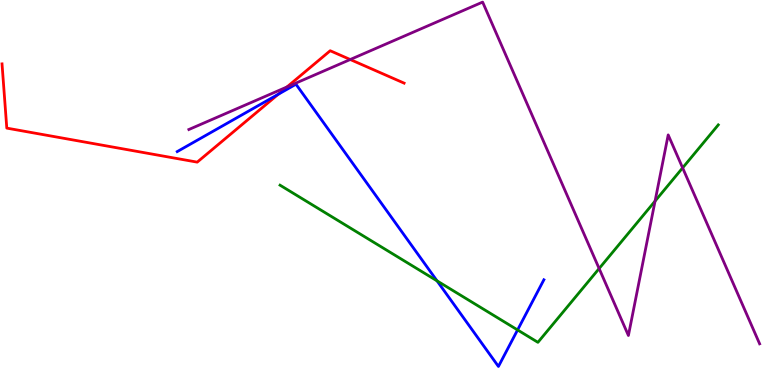[{'lines': ['blue', 'red'], 'intersections': [{'x': 3.59, 'y': 7.55}]}, {'lines': ['green', 'red'], 'intersections': []}, {'lines': ['purple', 'red'], 'intersections': [{'x': 3.7, 'y': 7.74}, {'x': 4.52, 'y': 8.45}]}, {'lines': ['blue', 'green'], 'intersections': [{'x': 5.64, 'y': 2.71}, {'x': 6.68, 'y': 1.43}]}, {'lines': ['blue', 'purple'], 'intersections': []}, {'lines': ['green', 'purple'], 'intersections': [{'x': 7.73, 'y': 3.03}, {'x': 8.45, 'y': 4.78}, {'x': 8.81, 'y': 5.64}]}]